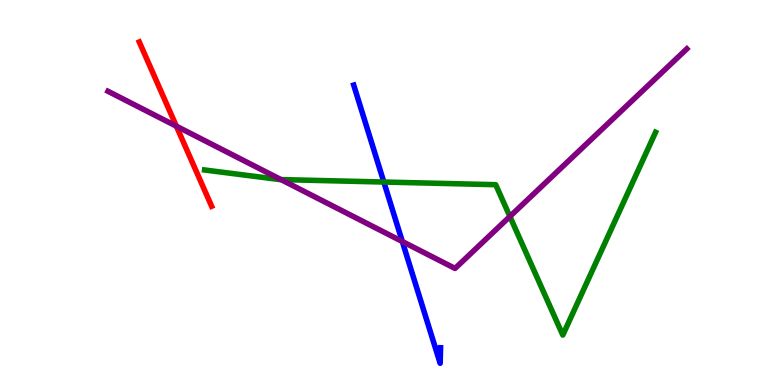[{'lines': ['blue', 'red'], 'intersections': []}, {'lines': ['green', 'red'], 'intersections': []}, {'lines': ['purple', 'red'], 'intersections': [{'x': 2.28, 'y': 6.72}]}, {'lines': ['blue', 'green'], 'intersections': [{'x': 4.95, 'y': 5.27}]}, {'lines': ['blue', 'purple'], 'intersections': [{'x': 5.19, 'y': 3.73}]}, {'lines': ['green', 'purple'], 'intersections': [{'x': 3.63, 'y': 5.34}, {'x': 6.58, 'y': 4.38}]}]